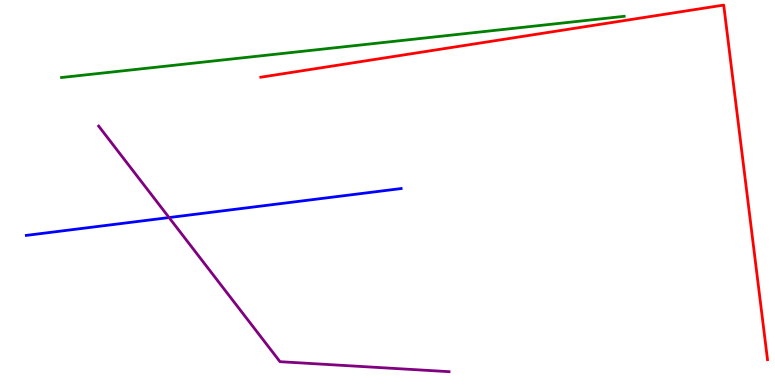[{'lines': ['blue', 'red'], 'intersections': []}, {'lines': ['green', 'red'], 'intersections': []}, {'lines': ['purple', 'red'], 'intersections': []}, {'lines': ['blue', 'green'], 'intersections': []}, {'lines': ['blue', 'purple'], 'intersections': [{'x': 2.18, 'y': 4.35}]}, {'lines': ['green', 'purple'], 'intersections': []}]